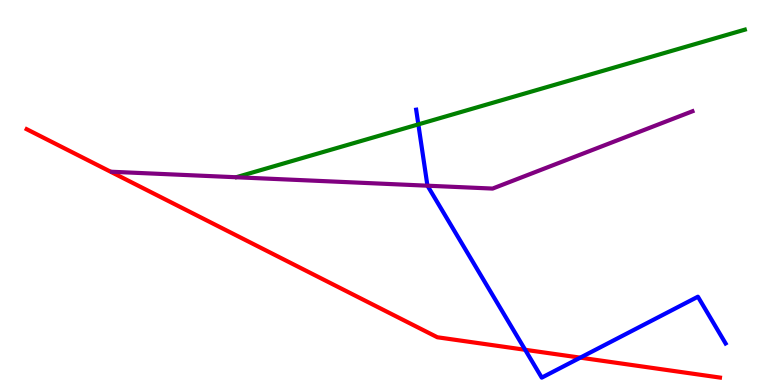[{'lines': ['blue', 'red'], 'intersections': [{'x': 6.78, 'y': 0.914}, {'x': 7.49, 'y': 0.71}]}, {'lines': ['green', 'red'], 'intersections': []}, {'lines': ['purple', 'red'], 'intersections': []}, {'lines': ['blue', 'green'], 'intersections': [{'x': 5.4, 'y': 6.77}]}, {'lines': ['blue', 'purple'], 'intersections': [{'x': 5.52, 'y': 5.18}]}, {'lines': ['green', 'purple'], 'intersections': []}]